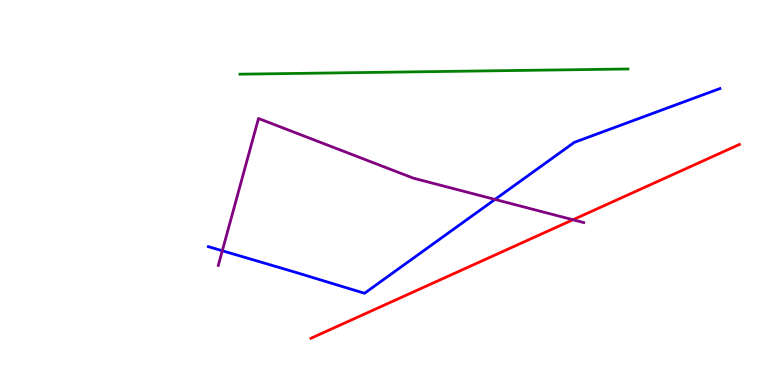[{'lines': ['blue', 'red'], 'intersections': []}, {'lines': ['green', 'red'], 'intersections': []}, {'lines': ['purple', 'red'], 'intersections': [{'x': 7.39, 'y': 4.29}]}, {'lines': ['blue', 'green'], 'intersections': []}, {'lines': ['blue', 'purple'], 'intersections': [{'x': 2.87, 'y': 3.49}, {'x': 6.39, 'y': 4.82}]}, {'lines': ['green', 'purple'], 'intersections': []}]